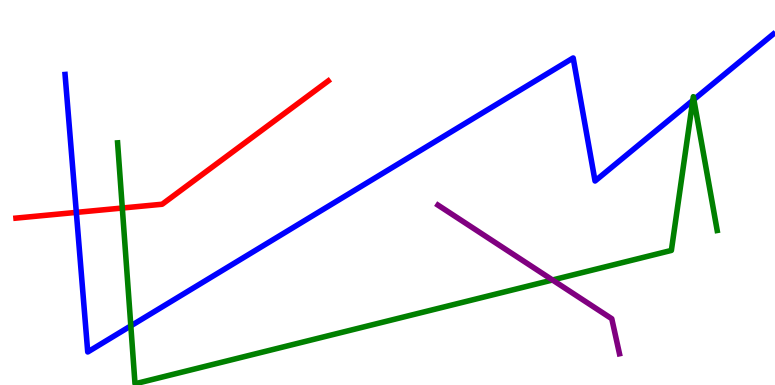[{'lines': ['blue', 'red'], 'intersections': [{'x': 0.985, 'y': 4.48}]}, {'lines': ['green', 'red'], 'intersections': [{'x': 1.58, 'y': 4.6}]}, {'lines': ['purple', 'red'], 'intersections': []}, {'lines': ['blue', 'green'], 'intersections': [{'x': 1.69, 'y': 1.54}, {'x': 8.94, 'y': 7.39}, {'x': 8.95, 'y': 7.41}]}, {'lines': ['blue', 'purple'], 'intersections': []}, {'lines': ['green', 'purple'], 'intersections': [{'x': 7.13, 'y': 2.73}]}]